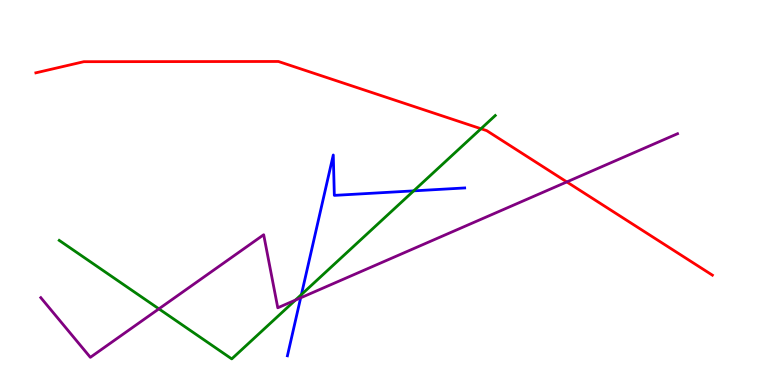[{'lines': ['blue', 'red'], 'intersections': []}, {'lines': ['green', 'red'], 'intersections': [{'x': 6.21, 'y': 6.66}]}, {'lines': ['purple', 'red'], 'intersections': [{'x': 7.31, 'y': 5.27}]}, {'lines': ['blue', 'green'], 'intersections': [{'x': 3.89, 'y': 2.35}, {'x': 5.34, 'y': 5.04}]}, {'lines': ['blue', 'purple'], 'intersections': [{'x': 3.88, 'y': 2.26}]}, {'lines': ['green', 'purple'], 'intersections': [{'x': 2.05, 'y': 1.98}, {'x': 3.81, 'y': 2.21}]}]